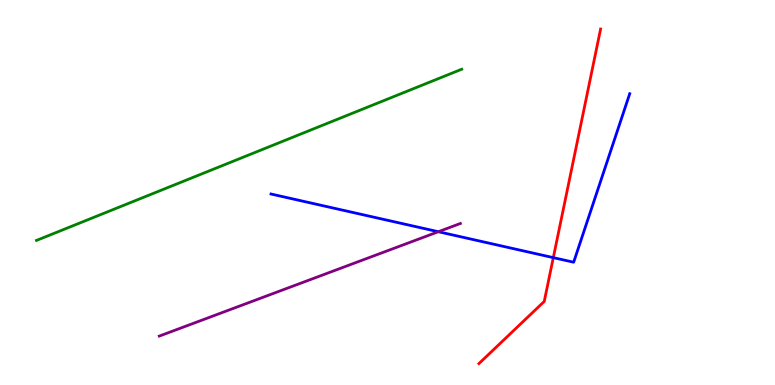[{'lines': ['blue', 'red'], 'intersections': [{'x': 7.14, 'y': 3.31}]}, {'lines': ['green', 'red'], 'intersections': []}, {'lines': ['purple', 'red'], 'intersections': []}, {'lines': ['blue', 'green'], 'intersections': []}, {'lines': ['blue', 'purple'], 'intersections': [{'x': 5.66, 'y': 3.98}]}, {'lines': ['green', 'purple'], 'intersections': []}]